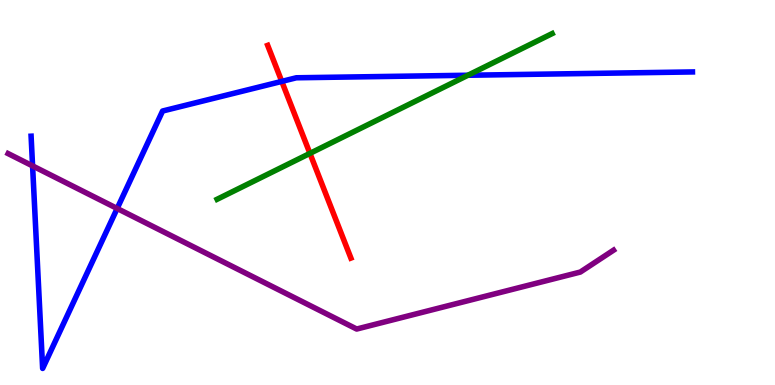[{'lines': ['blue', 'red'], 'intersections': [{'x': 3.64, 'y': 7.89}]}, {'lines': ['green', 'red'], 'intersections': [{'x': 4.0, 'y': 6.02}]}, {'lines': ['purple', 'red'], 'intersections': []}, {'lines': ['blue', 'green'], 'intersections': [{'x': 6.04, 'y': 8.05}]}, {'lines': ['blue', 'purple'], 'intersections': [{'x': 0.42, 'y': 5.69}, {'x': 1.51, 'y': 4.58}]}, {'lines': ['green', 'purple'], 'intersections': []}]